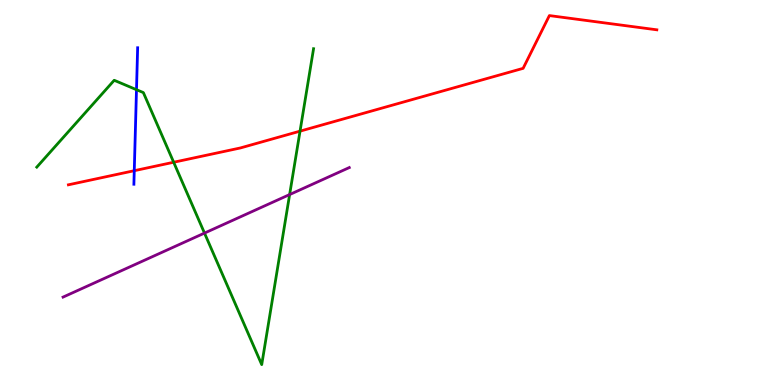[{'lines': ['blue', 'red'], 'intersections': [{'x': 1.73, 'y': 5.57}]}, {'lines': ['green', 'red'], 'intersections': [{'x': 2.24, 'y': 5.79}, {'x': 3.87, 'y': 6.59}]}, {'lines': ['purple', 'red'], 'intersections': []}, {'lines': ['blue', 'green'], 'intersections': [{'x': 1.76, 'y': 7.67}]}, {'lines': ['blue', 'purple'], 'intersections': []}, {'lines': ['green', 'purple'], 'intersections': [{'x': 2.64, 'y': 3.95}, {'x': 3.74, 'y': 4.95}]}]